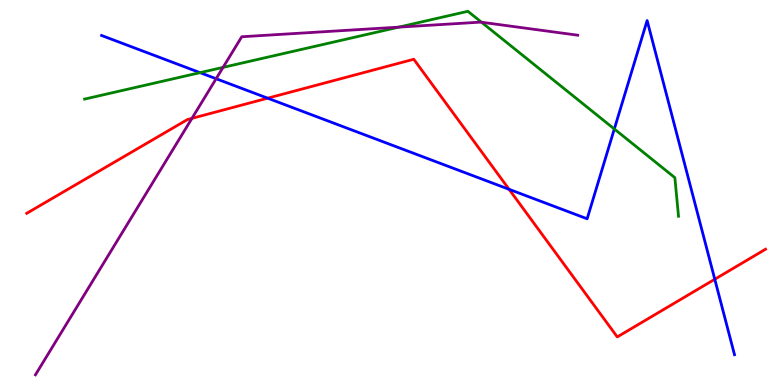[{'lines': ['blue', 'red'], 'intersections': [{'x': 3.45, 'y': 7.45}, {'x': 6.57, 'y': 5.08}, {'x': 9.22, 'y': 2.75}]}, {'lines': ['green', 'red'], 'intersections': []}, {'lines': ['purple', 'red'], 'intersections': [{'x': 2.48, 'y': 6.93}]}, {'lines': ['blue', 'green'], 'intersections': [{'x': 2.58, 'y': 8.11}, {'x': 7.93, 'y': 6.65}]}, {'lines': ['blue', 'purple'], 'intersections': [{'x': 2.79, 'y': 7.96}]}, {'lines': ['green', 'purple'], 'intersections': [{'x': 2.88, 'y': 8.25}, {'x': 5.14, 'y': 9.3}, {'x': 6.21, 'y': 9.42}]}]